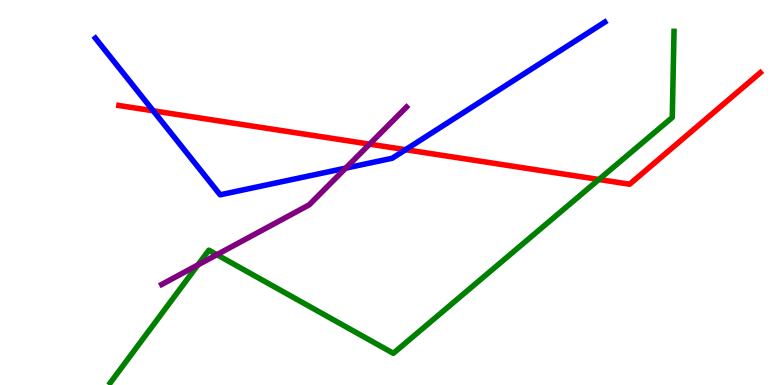[{'lines': ['blue', 'red'], 'intersections': [{'x': 1.98, 'y': 7.12}, {'x': 5.23, 'y': 6.11}]}, {'lines': ['green', 'red'], 'intersections': [{'x': 7.73, 'y': 5.34}]}, {'lines': ['purple', 'red'], 'intersections': [{'x': 4.77, 'y': 6.26}]}, {'lines': ['blue', 'green'], 'intersections': []}, {'lines': ['blue', 'purple'], 'intersections': [{'x': 4.46, 'y': 5.63}]}, {'lines': ['green', 'purple'], 'intersections': [{'x': 2.55, 'y': 3.12}, {'x': 2.8, 'y': 3.38}]}]